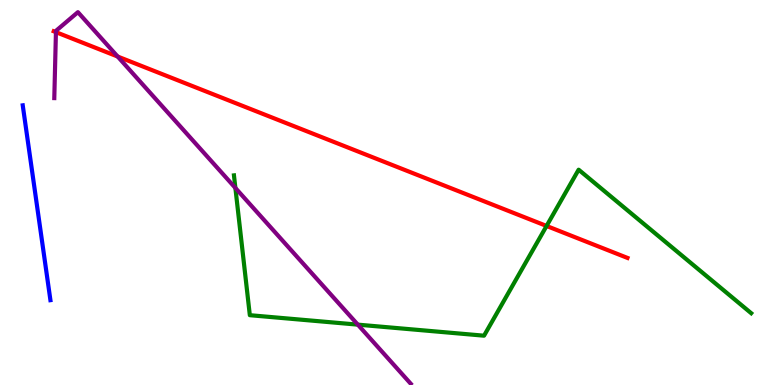[{'lines': ['blue', 'red'], 'intersections': []}, {'lines': ['green', 'red'], 'intersections': [{'x': 7.05, 'y': 4.13}]}, {'lines': ['purple', 'red'], 'intersections': [{'x': 0.722, 'y': 9.17}, {'x': 1.52, 'y': 8.53}]}, {'lines': ['blue', 'green'], 'intersections': []}, {'lines': ['blue', 'purple'], 'intersections': []}, {'lines': ['green', 'purple'], 'intersections': [{'x': 3.04, 'y': 5.12}, {'x': 4.62, 'y': 1.57}]}]